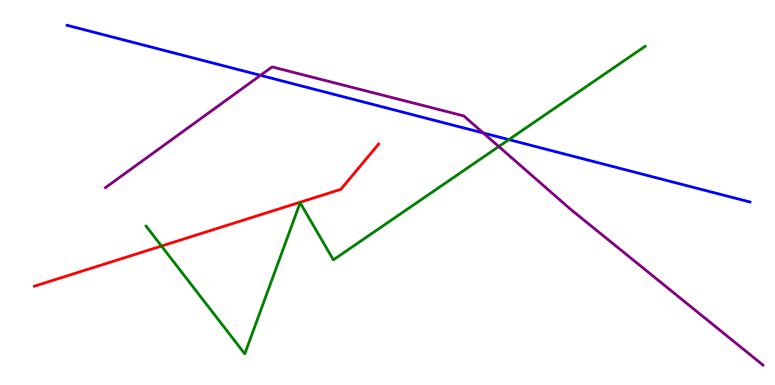[{'lines': ['blue', 'red'], 'intersections': []}, {'lines': ['green', 'red'], 'intersections': [{'x': 2.08, 'y': 3.61}]}, {'lines': ['purple', 'red'], 'intersections': []}, {'lines': ['blue', 'green'], 'intersections': [{'x': 6.57, 'y': 6.37}]}, {'lines': ['blue', 'purple'], 'intersections': [{'x': 3.36, 'y': 8.04}, {'x': 6.24, 'y': 6.55}]}, {'lines': ['green', 'purple'], 'intersections': [{'x': 6.44, 'y': 6.19}]}]